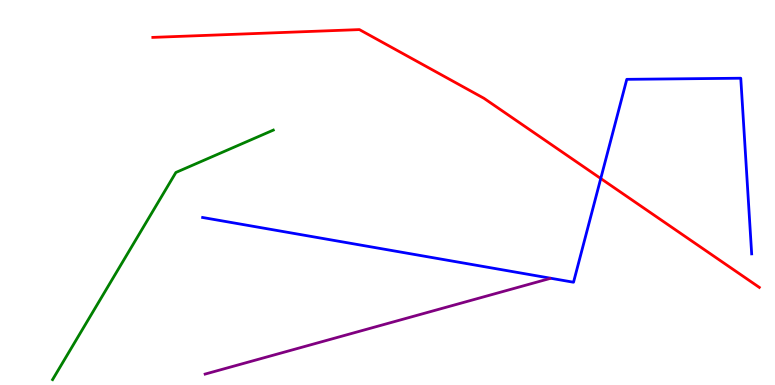[{'lines': ['blue', 'red'], 'intersections': [{'x': 7.75, 'y': 5.36}]}, {'lines': ['green', 'red'], 'intersections': []}, {'lines': ['purple', 'red'], 'intersections': []}, {'lines': ['blue', 'green'], 'intersections': []}, {'lines': ['blue', 'purple'], 'intersections': []}, {'lines': ['green', 'purple'], 'intersections': []}]